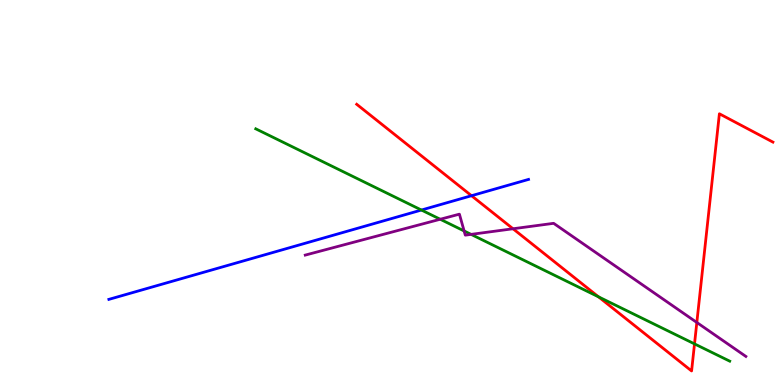[{'lines': ['blue', 'red'], 'intersections': [{'x': 6.08, 'y': 4.92}]}, {'lines': ['green', 'red'], 'intersections': [{'x': 7.72, 'y': 2.29}, {'x': 8.96, 'y': 1.07}]}, {'lines': ['purple', 'red'], 'intersections': [{'x': 6.62, 'y': 4.06}, {'x': 8.99, 'y': 1.62}]}, {'lines': ['blue', 'green'], 'intersections': [{'x': 5.44, 'y': 4.54}]}, {'lines': ['blue', 'purple'], 'intersections': []}, {'lines': ['green', 'purple'], 'intersections': [{'x': 5.68, 'y': 4.31}, {'x': 5.99, 'y': 4.0}, {'x': 6.08, 'y': 3.91}]}]